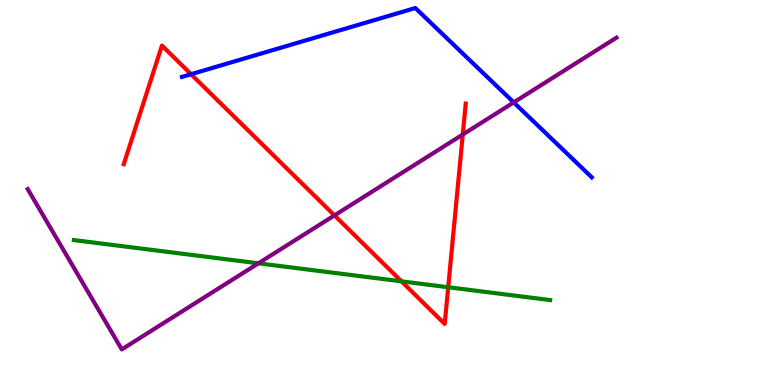[{'lines': ['blue', 'red'], 'intersections': [{'x': 2.47, 'y': 8.07}]}, {'lines': ['green', 'red'], 'intersections': [{'x': 5.18, 'y': 2.69}, {'x': 5.78, 'y': 2.54}]}, {'lines': ['purple', 'red'], 'intersections': [{'x': 4.32, 'y': 4.41}, {'x': 5.97, 'y': 6.51}]}, {'lines': ['blue', 'green'], 'intersections': []}, {'lines': ['blue', 'purple'], 'intersections': [{'x': 6.63, 'y': 7.34}]}, {'lines': ['green', 'purple'], 'intersections': [{'x': 3.33, 'y': 3.16}]}]